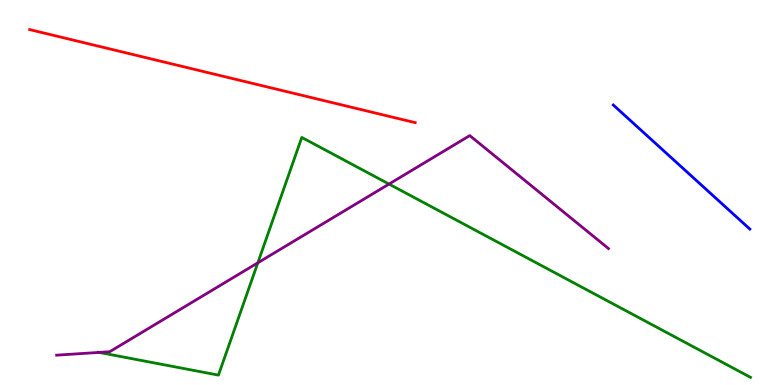[{'lines': ['blue', 'red'], 'intersections': []}, {'lines': ['green', 'red'], 'intersections': []}, {'lines': ['purple', 'red'], 'intersections': []}, {'lines': ['blue', 'green'], 'intersections': []}, {'lines': ['blue', 'purple'], 'intersections': []}, {'lines': ['green', 'purple'], 'intersections': [{'x': 1.28, 'y': 0.847}, {'x': 3.33, 'y': 3.17}, {'x': 5.02, 'y': 5.22}]}]